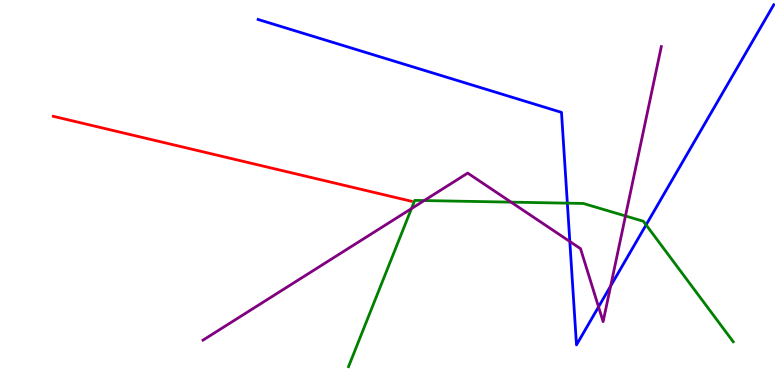[{'lines': ['blue', 'red'], 'intersections': []}, {'lines': ['green', 'red'], 'intersections': []}, {'lines': ['purple', 'red'], 'intersections': []}, {'lines': ['blue', 'green'], 'intersections': [{'x': 7.32, 'y': 4.72}, {'x': 8.34, 'y': 4.16}]}, {'lines': ['blue', 'purple'], 'intersections': [{'x': 7.35, 'y': 3.73}, {'x': 7.72, 'y': 2.03}, {'x': 7.88, 'y': 2.57}]}, {'lines': ['green', 'purple'], 'intersections': [{'x': 5.31, 'y': 4.58}, {'x': 5.47, 'y': 4.79}, {'x': 6.59, 'y': 4.75}, {'x': 8.07, 'y': 4.39}]}]